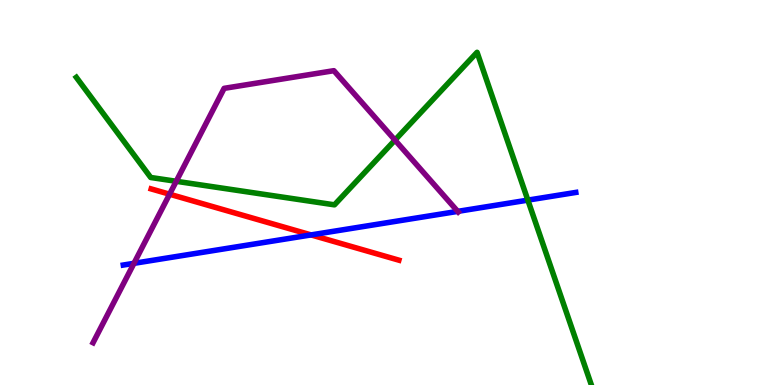[{'lines': ['blue', 'red'], 'intersections': [{'x': 4.01, 'y': 3.9}]}, {'lines': ['green', 'red'], 'intersections': []}, {'lines': ['purple', 'red'], 'intersections': [{'x': 2.19, 'y': 4.96}]}, {'lines': ['blue', 'green'], 'intersections': [{'x': 6.81, 'y': 4.8}]}, {'lines': ['blue', 'purple'], 'intersections': [{'x': 1.73, 'y': 3.16}, {'x': 5.91, 'y': 4.51}]}, {'lines': ['green', 'purple'], 'intersections': [{'x': 2.27, 'y': 5.29}, {'x': 5.1, 'y': 6.36}]}]